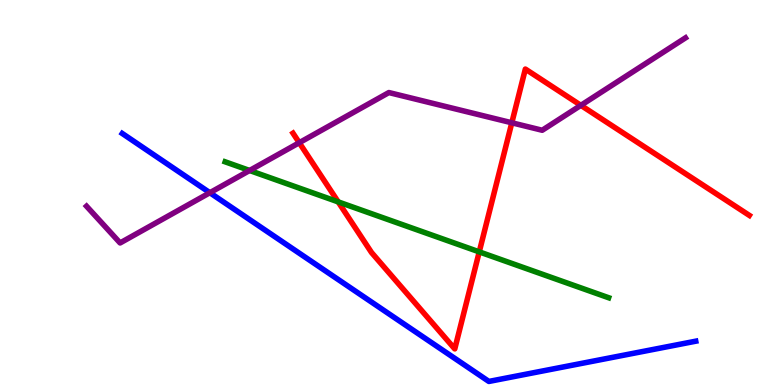[{'lines': ['blue', 'red'], 'intersections': []}, {'lines': ['green', 'red'], 'intersections': [{'x': 4.36, 'y': 4.76}, {'x': 6.18, 'y': 3.46}]}, {'lines': ['purple', 'red'], 'intersections': [{'x': 3.86, 'y': 6.29}, {'x': 6.6, 'y': 6.81}, {'x': 7.49, 'y': 7.26}]}, {'lines': ['blue', 'green'], 'intersections': []}, {'lines': ['blue', 'purple'], 'intersections': [{'x': 2.71, 'y': 4.99}]}, {'lines': ['green', 'purple'], 'intersections': [{'x': 3.22, 'y': 5.57}]}]